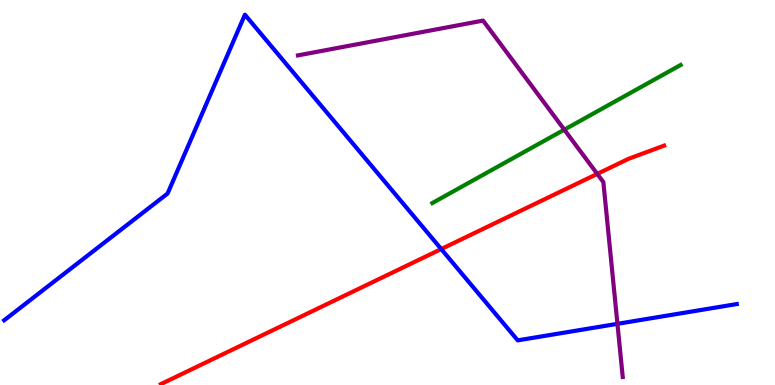[{'lines': ['blue', 'red'], 'intersections': [{'x': 5.69, 'y': 3.53}]}, {'lines': ['green', 'red'], 'intersections': []}, {'lines': ['purple', 'red'], 'intersections': [{'x': 7.71, 'y': 5.48}]}, {'lines': ['blue', 'green'], 'intersections': []}, {'lines': ['blue', 'purple'], 'intersections': [{'x': 7.97, 'y': 1.59}]}, {'lines': ['green', 'purple'], 'intersections': [{'x': 7.28, 'y': 6.63}]}]